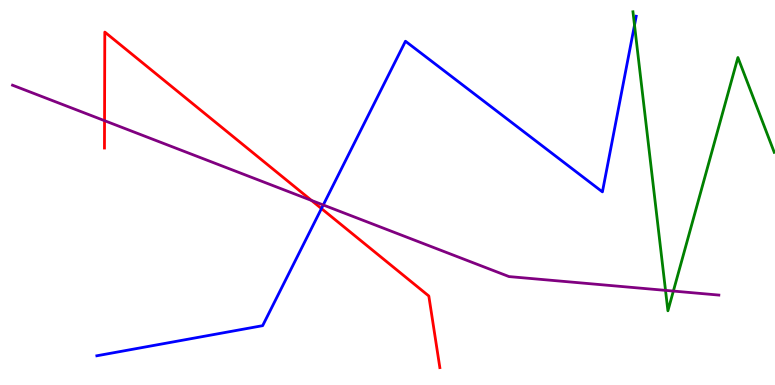[{'lines': ['blue', 'red'], 'intersections': [{'x': 4.15, 'y': 4.58}]}, {'lines': ['green', 'red'], 'intersections': []}, {'lines': ['purple', 'red'], 'intersections': [{'x': 1.35, 'y': 6.87}, {'x': 4.02, 'y': 4.79}]}, {'lines': ['blue', 'green'], 'intersections': [{'x': 8.19, 'y': 9.35}]}, {'lines': ['blue', 'purple'], 'intersections': [{'x': 4.17, 'y': 4.68}]}, {'lines': ['green', 'purple'], 'intersections': [{'x': 8.59, 'y': 2.46}, {'x': 8.69, 'y': 2.44}]}]